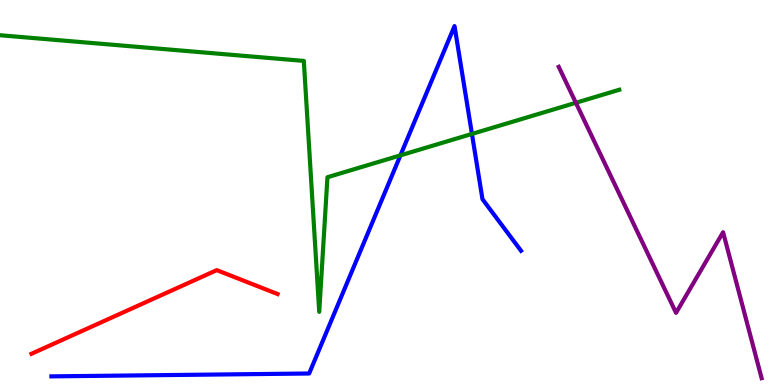[{'lines': ['blue', 'red'], 'intersections': []}, {'lines': ['green', 'red'], 'intersections': []}, {'lines': ['purple', 'red'], 'intersections': []}, {'lines': ['blue', 'green'], 'intersections': [{'x': 5.17, 'y': 5.96}, {'x': 6.09, 'y': 6.52}]}, {'lines': ['blue', 'purple'], 'intersections': []}, {'lines': ['green', 'purple'], 'intersections': [{'x': 7.43, 'y': 7.33}]}]